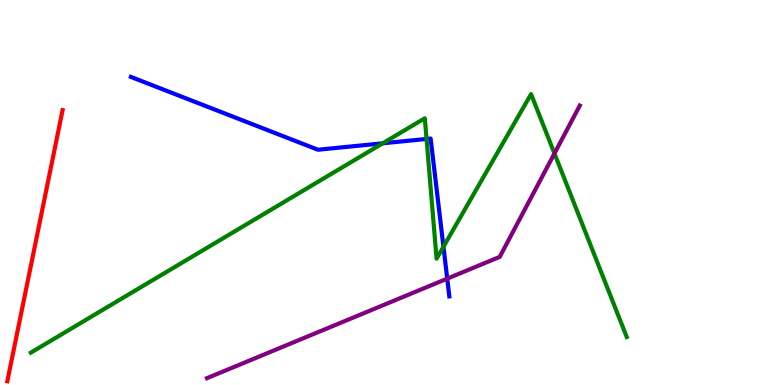[{'lines': ['blue', 'red'], 'intersections': []}, {'lines': ['green', 'red'], 'intersections': []}, {'lines': ['purple', 'red'], 'intersections': []}, {'lines': ['blue', 'green'], 'intersections': [{'x': 4.94, 'y': 6.28}, {'x': 5.5, 'y': 6.39}, {'x': 5.72, 'y': 3.59}]}, {'lines': ['blue', 'purple'], 'intersections': [{'x': 5.77, 'y': 2.76}]}, {'lines': ['green', 'purple'], 'intersections': [{'x': 7.15, 'y': 6.01}]}]